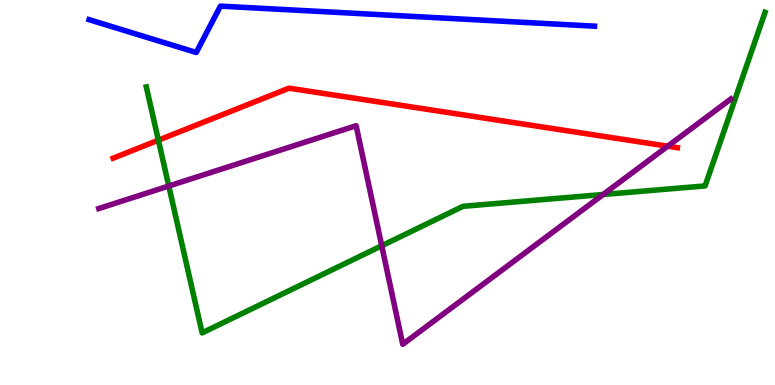[{'lines': ['blue', 'red'], 'intersections': []}, {'lines': ['green', 'red'], 'intersections': [{'x': 2.04, 'y': 6.36}]}, {'lines': ['purple', 'red'], 'intersections': [{'x': 8.62, 'y': 6.2}]}, {'lines': ['blue', 'green'], 'intersections': []}, {'lines': ['blue', 'purple'], 'intersections': []}, {'lines': ['green', 'purple'], 'intersections': [{'x': 2.18, 'y': 5.17}, {'x': 4.93, 'y': 3.62}, {'x': 7.78, 'y': 4.95}]}]